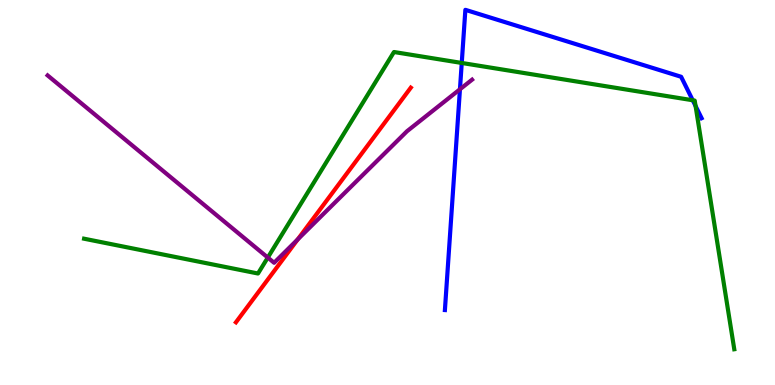[{'lines': ['blue', 'red'], 'intersections': []}, {'lines': ['green', 'red'], 'intersections': []}, {'lines': ['purple', 'red'], 'intersections': [{'x': 3.84, 'y': 3.78}]}, {'lines': ['blue', 'green'], 'intersections': [{'x': 5.96, 'y': 8.36}, {'x': 8.94, 'y': 7.4}, {'x': 8.98, 'y': 7.25}]}, {'lines': ['blue', 'purple'], 'intersections': [{'x': 5.93, 'y': 7.68}]}, {'lines': ['green', 'purple'], 'intersections': [{'x': 3.46, 'y': 3.31}]}]